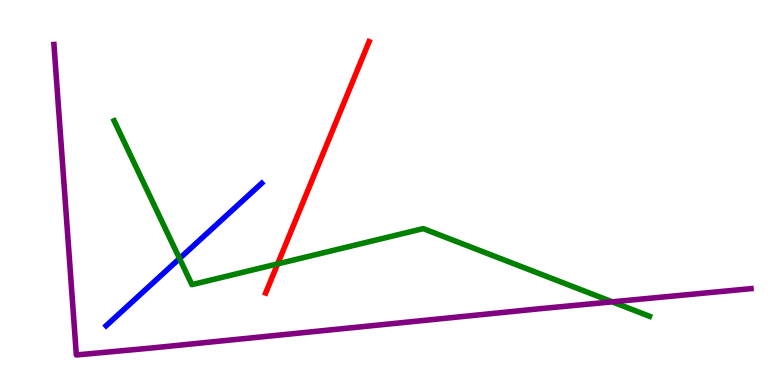[{'lines': ['blue', 'red'], 'intersections': []}, {'lines': ['green', 'red'], 'intersections': [{'x': 3.58, 'y': 3.15}]}, {'lines': ['purple', 'red'], 'intersections': []}, {'lines': ['blue', 'green'], 'intersections': [{'x': 2.32, 'y': 3.29}]}, {'lines': ['blue', 'purple'], 'intersections': []}, {'lines': ['green', 'purple'], 'intersections': [{'x': 7.9, 'y': 2.16}]}]